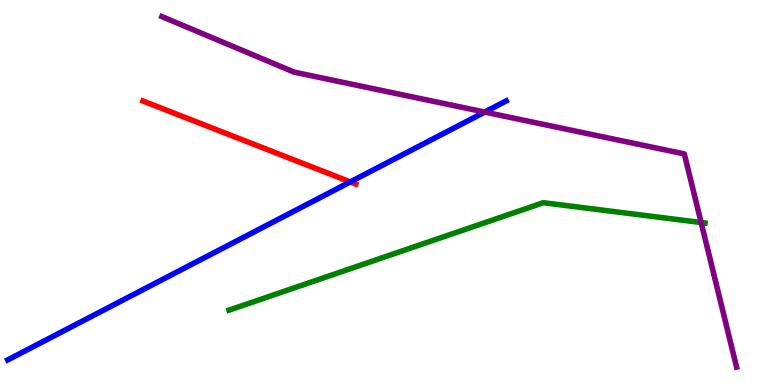[{'lines': ['blue', 'red'], 'intersections': [{'x': 4.52, 'y': 5.27}]}, {'lines': ['green', 'red'], 'intersections': []}, {'lines': ['purple', 'red'], 'intersections': []}, {'lines': ['blue', 'green'], 'intersections': []}, {'lines': ['blue', 'purple'], 'intersections': [{'x': 6.25, 'y': 7.09}]}, {'lines': ['green', 'purple'], 'intersections': [{'x': 9.05, 'y': 4.22}]}]